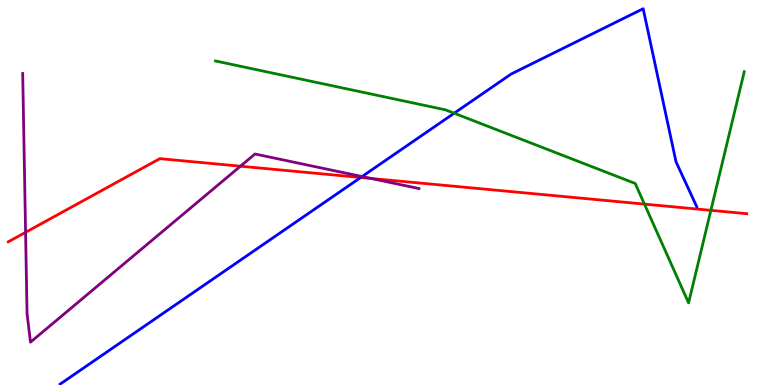[{'lines': ['blue', 'red'], 'intersections': [{'x': 4.65, 'y': 5.39}]}, {'lines': ['green', 'red'], 'intersections': [{'x': 8.32, 'y': 4.7}, {'x': 9.17, 'y': 4.54}]}, {'lines': ['purple', 'red'], 'intersections': [{'x': 0.33, 'y': 3.97}, {'x': 3.1, 'y': 5.68}, {'x': 4.79, 'y': 5.36}]}, {'lines': ['blue', 'green'], 'intersections': [{'x': 5.86, 'y': 7.06}]}, {'lines': ['blue', 'purple'], 'intersections': [{'x': 4.67, 'y': 5.41}]}, {'lines': ['green', 'purple'], 'intersections': []}]